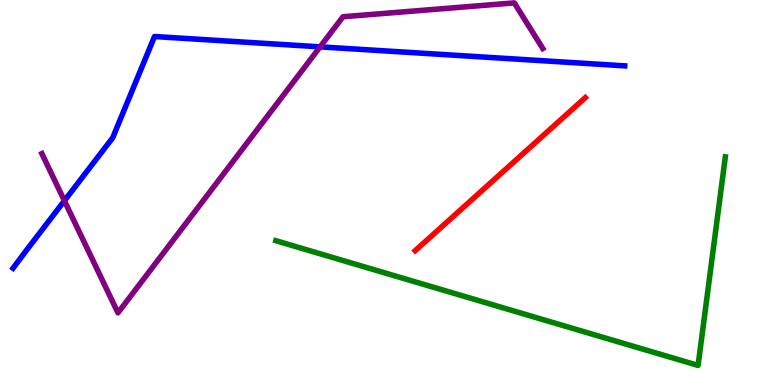[{'lines': ['blue', 'red'], 'intersections': []}, {'lines': ['green', 'red'], 'intersections': []}, {'lines': ['purple', 'red'], 'intersections': []}, {'lines': ['blue', 'green'], 'intersections': []}, {'lines': ['blue', 'purple'], 'intersections': [{'x': 0.831, 'y': 4.79}, {'x': 4.13, 'y': 8.78}]}, {'lines': ['green', 'purple'], 'intersections': []}]